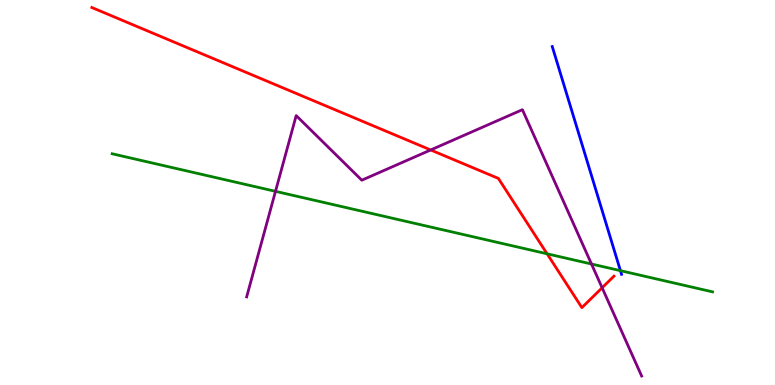[{'lines': ['blue', 'red'], 'intersections': []}, {'lines': ['green', 'red'], 'intersections': [{'x': 7.06, 'y': 3.41}]}, {'lines': ['purple', 'red'], 'intersections': [{'x': 5.56, 'y': 6.1}, {'x': 7.77, 'y': 2.53}]}, {'lines': ['blue', 'green'], 'intersections': [{'x': 8.01, 'y': 2.97}]}, {'lines': ['blue', 'purple'], 'intersections': []}, {'lines': ['green', 'purple'], 'intersections': [{'x': 3.55, 'y': 5.03}, {'x': 7.63, 'y': 3.14}]}]